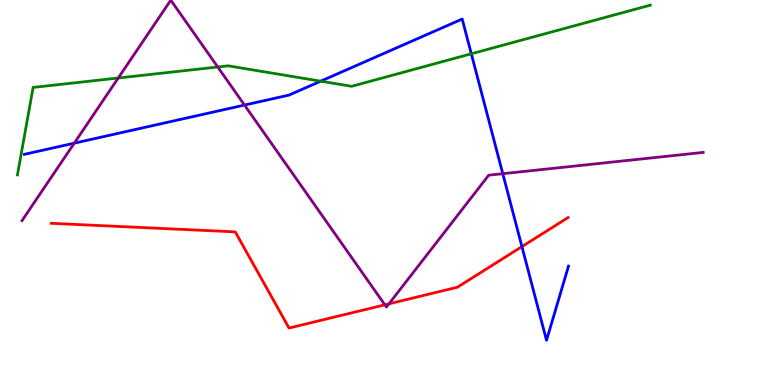[{'lines': ['blue', 'red'], 'intersections': [{'x': 6.73, 'y': 3.59}]}, {'lines': ['green', 'red'], 'intersections': []}, {'lines': ['purple', 'red'], 'intersections': [{'x': 4.97, 'y': 2.08}, {'x': 5.02, 'y': 2.11}]}, {'lines': ['blue', 'green'], 'intersections': [{'x': 4.14, 'y': 7.89}, {'x': 6.08, 'y': 8.6}]}, {'lines': ['blue', 'purple'], 'intersections': [{'x': 0.958, 'y': 6.28}, {'x': 3.15, 'y': 7.27}, {'x': 6.49, 'y': 5.49}]}, {'lines': ['green', 'purple'], 'intersections': [{'x': 1.53, 'y': 7.97}, {'x': 2.81, 'y': 8.26}]}]